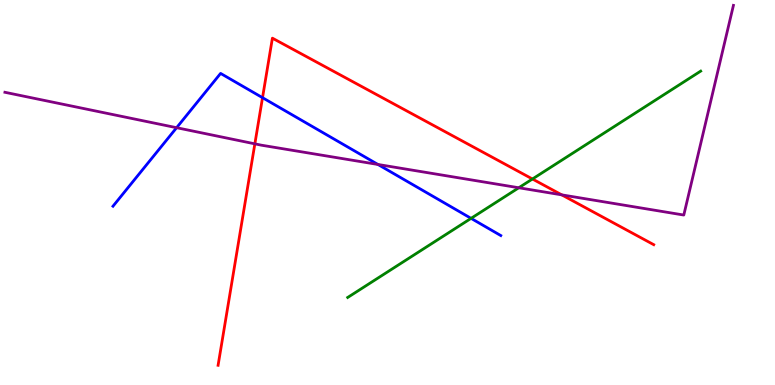[{'lines': ['blue', 'red'], 'intersections': [{'x': 3.39, 'y': 7.46}]}, {'lines': ['green', 'red'], 'intersections': [{'x': 6.87, 'y': 5.35}]}, {'lines': ['purple', 'red'], 'intersections': [{'x': 3.29, 'y': 6.26}, {'x': 7.25, 'y': 4.94}]}, {'lines': ['blue', 'green'], 'intersections': [{'x': 6.08, 'y': 4.33}]}, {'lines': ['blue', 'purple'], 'intersections': [{'x': 2.28, 'y': 6.68}, {'x': 4.88, 'y': 5.73}]}, {'lines': ['green', 'purple'], 'intersections': [{'x': 6.69, 'y': 5.12}]}]